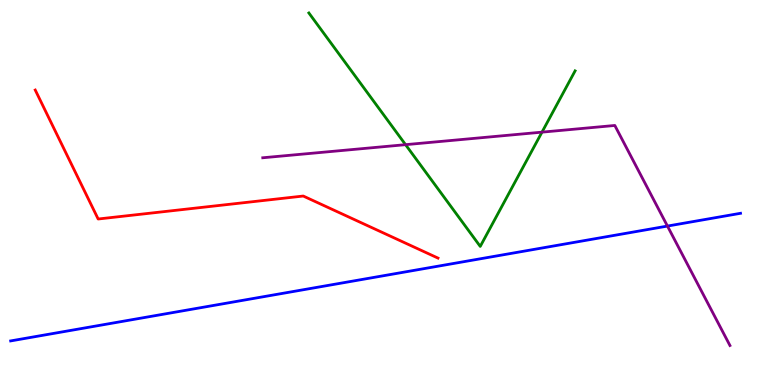[{'lines': ['blue', 'red'], 'intersections': []}, {'lines': ['green', 'red'], 'intersections': []}, {'lines': ['purple', 'red'], 'intersections': []}, {'lines': ['blue', 'green'], 'intersections': []}, {'lines': ['blue', 'purple'], 'intersections': [{'x': 8.61, 'y': 4.13}]}, {'lines': ['green', 'purple'], 'intersections': [{'x': 5.23, 'y': 6.24}, {'x': 6.99, 'y': 6.57}]}]